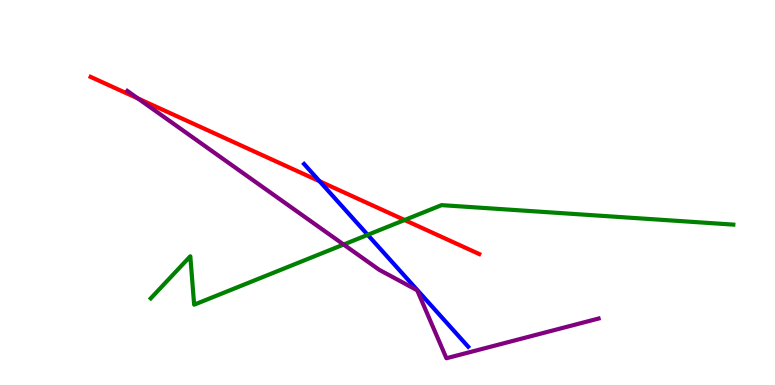[{'lines': ['blue', 'red'], 'intersections': [{'x': 4.12, 'y': 5.29}]}, {'lines': ['green', 'red'], 'intersections': [{'x': 5.22, 'y': 4.29}]}, {'lines': ['purple', 'red'], 'intersections': [{'x': 1.78, 'y': 7.44}]}, {'lines': ['blue', 'green'], 'intersections': [{'x': 4.74, 'y': 3.9}]}, {'lines': ['blue', 'purple'], 'intersections': []}, {'lines': ['green', 'purple'], 'intersections': [{'x': 4.43, 'y': 3.65}]}]